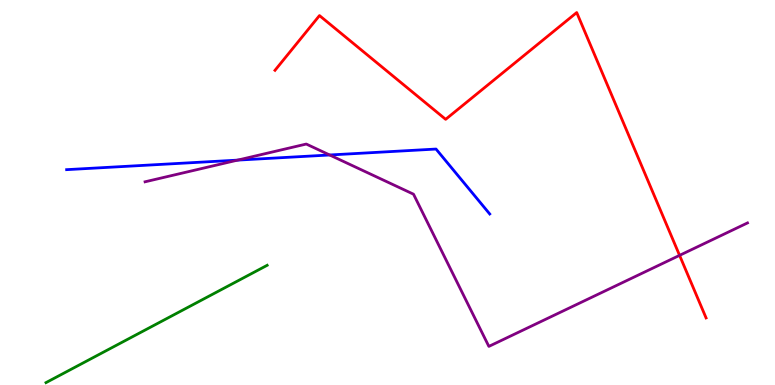[{'lines': ['blue', 'red'], 'intersections': []}, {'lines': ['green', 'red'], 'intersections': []}, {'lines': ['purple', 'red'], 'intersections': [{'x': 8.77, 'y': 3.37}]}, {'lines': ['blue', 'green'], 'intersections': []}, {'lines': ['blue', 'purple'], 'intersections': [{'x': 3.07, 'y': 5.84}, {'x': 4.25, 'y': 5.97}]}, {'lines': ['green', 'purple'], 'intersections': []}]